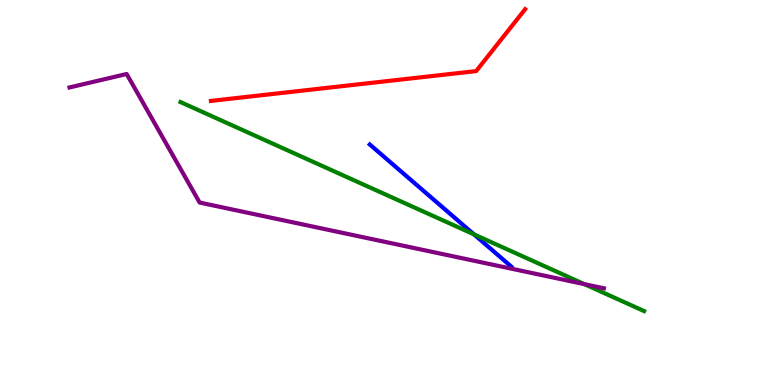[{'lines': ['blue', 'red'], 'intersections': []}, {'lines': ['green', 'red'], 'intersections': []}, {'lines': ['purple', 'red'], 'intersections': []}, {'lines': ['blue', 'green'], 'intersections': [{'x': 6.12, 'y': 3.91}]}, {'lines': ['blue', 'purple'], 'intersections': []}, {'lines': ['green', 'purple'], 'intersections': [{'x': 7.54, 'y': 2.62}]}]